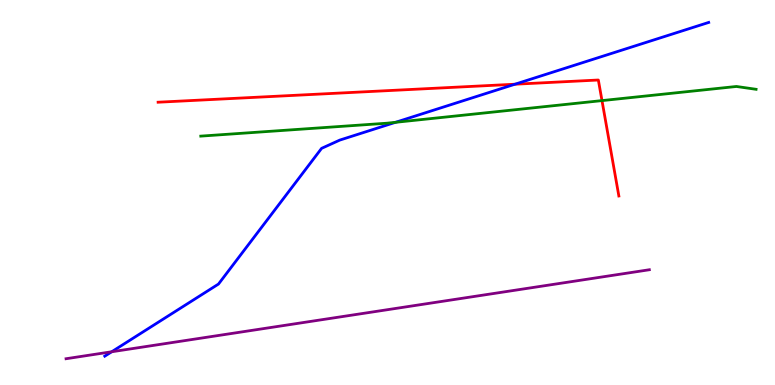[{'lines': ['blue', 'red'], 'intersections': [{'x': 6.64, 'y': 7.81}]}, {'lines': ['green', 'red'], 'intersections': [{'x': 7.77, 'y': 7.39}]}, {'lines': ['purple', 'red'], 'intersections': []}, {'lines': ['blue', 'green'], 'intersections': [{'x': 5.1, 'y': 6.82}]}, {'lines': ['blue', 'purple'], 'intersections': [{'x': 1.44, 'y': 0.863}]}, {'lines': ['green', 'purple'], 'intersections': []}]